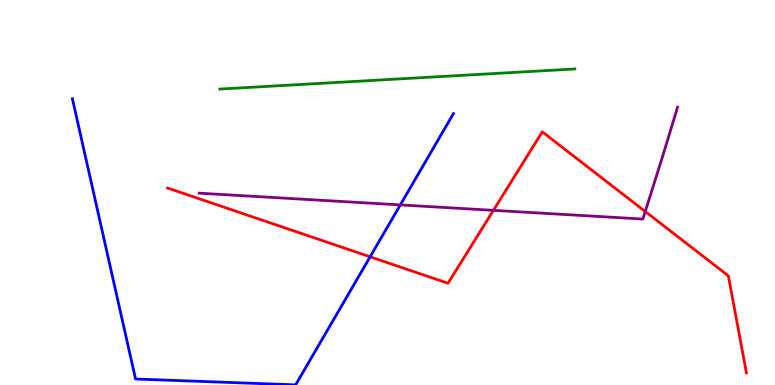[{'lines': ['blue', 'red'], 'intersections': [{'x': 4.78, 'y': 3.33}]}, {'lines': ['green', 'red'], 'intersections': []}, {'lines': ['purple', 'red'], 'intersections': [{'x': 6.37, 'y': 4.54}, {'x': 8.33, 'y': 4.51}]}, {'lines': ['blue', 'green'], 'intersections': []}, {'lines': ['blue', 'purple'], 'intersections': [{'x': 5.17, 'y': 4.68}]}, {'lines': ['green', 'purple'], 'intersections': []}]